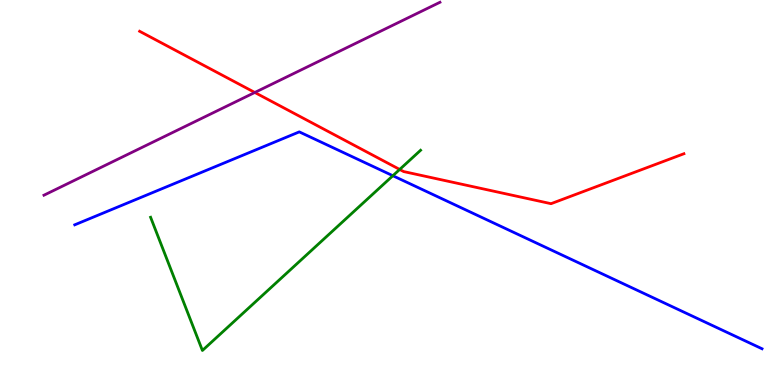[{'lines': ['blue', 'red'], 'intersections': []}, {'lines': ['green', 'red'], 'intersections': [{'x': 5.16, 'y': 5.6}]}, {'lines': ['purple', 'red'], 'intersections': [{'x': 3.29, 'y': 7.6}]}, {'lines': ['blue', 'green'], 'intersections': [{'x': 5.07, 'y': 5.44}]}, {'lines': ['blue', 'purple'], 'intersections': []}, {'lines': ['green', 'purple'], 'intersections': []}]